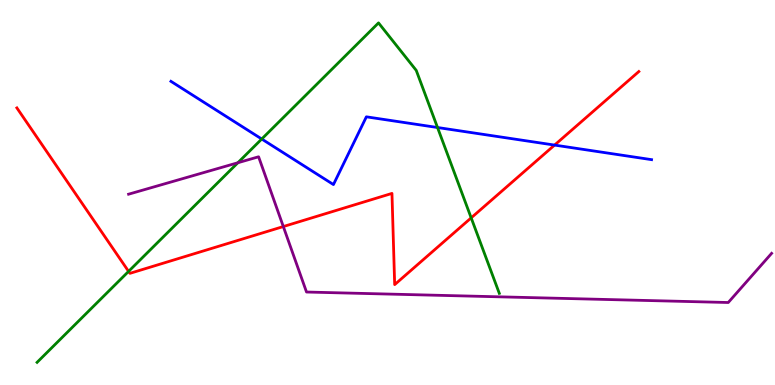[{'lines': ['blue', 'red'], 'intersections': [{'x': 7.16, 'y': 6.23}]}, {'lines': ['green', 'red'], 'intersections': [{'x': 1.66, 'y': 2.95}, {'x': 6.08, 'y': 4.34}]}, {'lines': ['purple', 'red'], 'intersections': [{'x': 3.66, 'y': 4.12}]}, {'lines': ['blue', 'green'], 'intersections': [{'x': 3.38, 'y': 6.39}, {'x': 5.65, 'y': 6.69}]}, {'lines': ['blue', 'purple'], 'intersections': []}, {'lines': ['green', 'purple'], 'intersections': [{'x': 3.07, 'y': 5.77}]}]